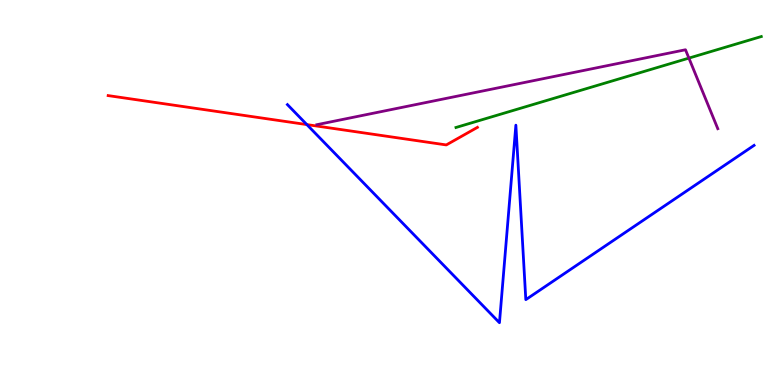[{'lines': ['blue', 'red'], 'intersections': [{'x': 3.96, 'y': 6.76}]}, {'lines': ['green', 'red'], 'intersections': []}, {'lines': ['purple', 'red'], 'intersections': []}, {'lines': ['blue', 'green'], 'intersections': []}, {'lines': ['blue', 'purple'], 'intersections': []}, {'lines': ['green', 'purple'], 'intersections': [{'x': 8.89, 'y': 8.49}]}]